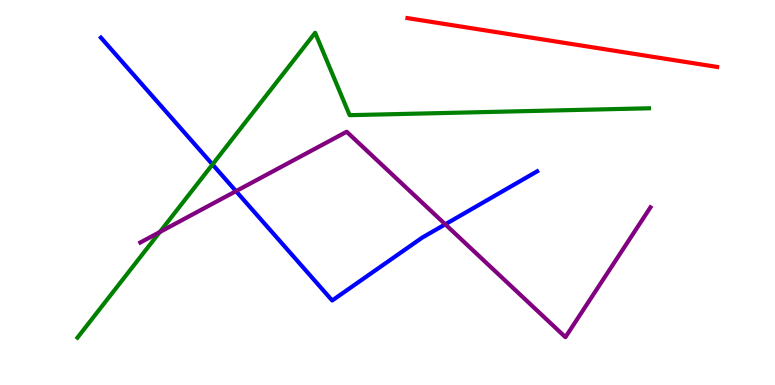[{'lines': ['blue', 'red'], 'intersections': []}, {'lines': ['green', 'red'], 'intersections': []}, {'lines': ['purple', 'red'], 'intersections': []}, {'lines': ['blue', 'green'], 'intersections': [{'x': 2.74, 'y': 5.73}]}, {'lines': ['blue', 'purple'], 'intersections': [{'x': 3.05, 'y': 5.04}, {'x': 5.75, 'y': 4.17}]}, {'lines': ['green', 'purple'], 'intersections': [{'x': 2.06, 'y': 3.97}]}]